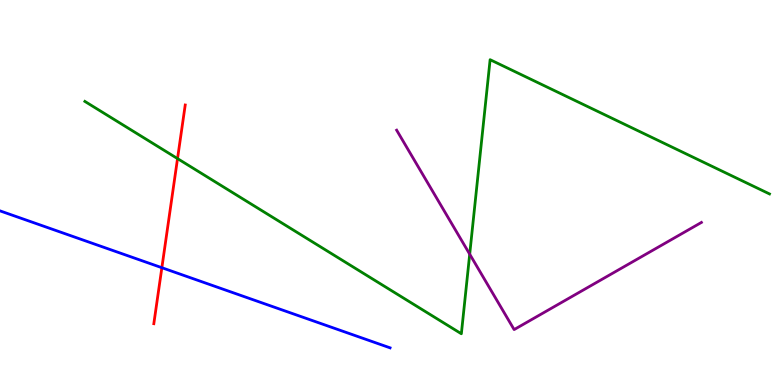[{'lines': ['blue', 'red'], 'intersections': [{'x': 2.09, 'y': 3.05}]}, {'lines': ['green', 'red'], 'intersections': [{'x': 2.29, 'y': 5.88}]}, {'lines': ['purple', 'red'], 'intersections': []}, {'lines': ['blue', 'green'], 'intersections': []}, {'lines': ['blue', 'purple'], 'intersections': []}, {'lines': ['green', 'purple'], 'intersections': [{'x': 6.06, 'y': 3.4}]}]